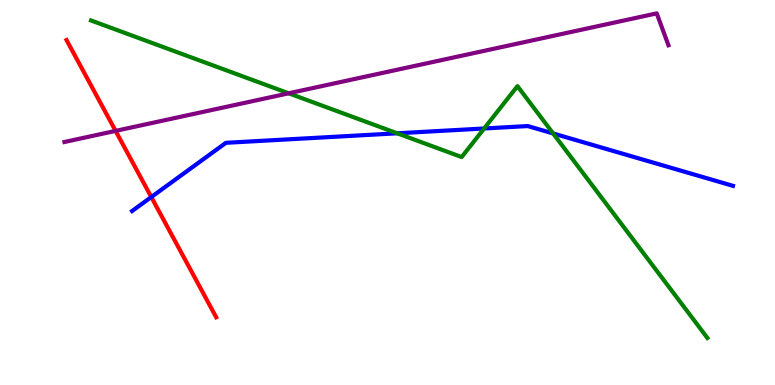[{'lines': ['blue', 'red'], 'intersections': [{'x': 1.95, 'y': 4.88}]}, {'lines': ['green', 'red'], 'intersections': []}, {'lines': ['purple', 'red'], 'intersections': [{'x': 1.49, 'y': 6.6}]}, {'lines': ['blue', 'green'], 'intersections': [{'x': 5.13, 'y': 6.54}, {'x': 6.25, 'y': 6.66}, {'x': 7.14, 'y': 6.53}]}, {'lines': ['blue', 'purple'], 'intersections': []}, {'lines': ['green', 'purple'], 'intersections': [{'x': 3.72, 'y': 7.58}]}]